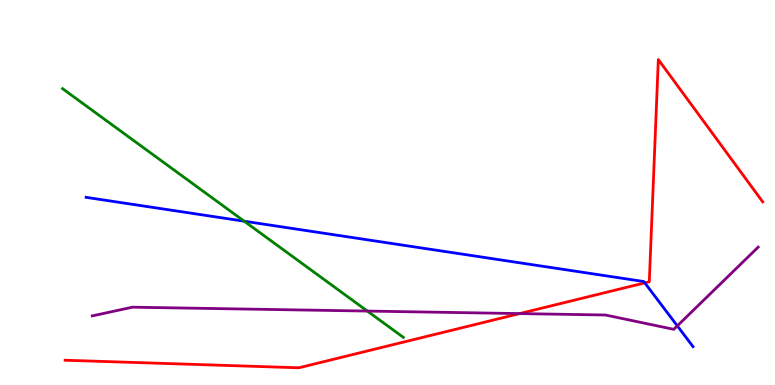[{'lines': ['blue', 'red'], 'intersections': [{'x': 8.32, 'y': 2.65}]}, {'lines': ['green', 'red'], 'intersections': []}, {'lines': ['purple', 'red'], 'intersections': [{'x': 6.71, 'y': 1.85}]}, {'lines': ['blue', 'green'], 'intersections': [{'x': 3.15, 'y': 4.25}]}, {'lines': ['blue', 'purple'], 'intersections': [{'x': 8.74, 'y': 1.54}]}, {'lines': ['green', 'purple'], 'intersections': [{'x': 4.74, 'y': 1.92}]}]